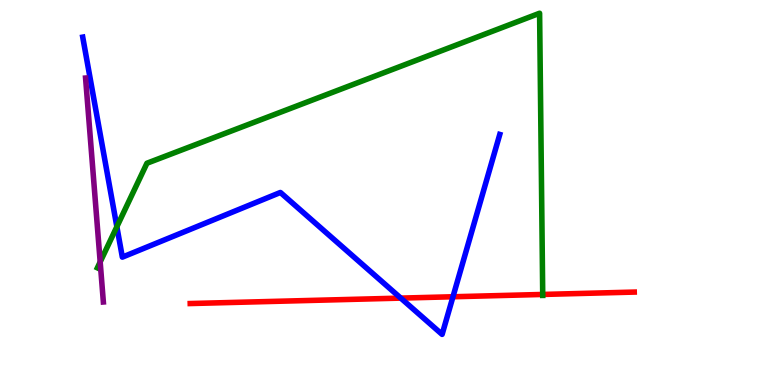[{'lines': ['blue', 'red'], 'intersections': [{'x': 5.17, 'y': 2.26}, {'x': 5.84, 'y': 2.29}]}, {'lines': ['green', 'red'], 'intersections': [{'x': 7.0, 'y': 2.35}]}, {'lines': ['purple', 'red'], 'intersections': []}, {'lines': ['blue', 'green'], 'intersections': [{'x': 1.51, 'y': 4.11}]}, {'lines': ['blue', 'purple'], 'intersections': []}, {'lines': ['green', 'purple'], 'intersections': [{'x': 1.29, 'y': 3.2}]}]